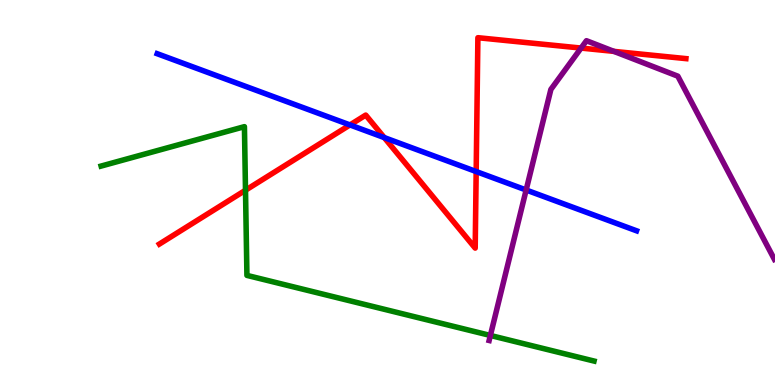[{'lines': ['blue', 'red'], 'intersections': [{'x': 4.52, 'y': 6.76}, {'x': 4.96, 'y': 6.43}, {'x': 6.14, 'y': 5.54}]}, {'lines': ['green', 'red'], 'intersections': [{'x': 3.17, 'y': 5.06}]}, {'lines': ['purple', 'red'], 'intersections': [{'x': 7.5, 'y': 8.75}, {'x': 7.92, 'y': 8.67}]}, {'lines': ['blue', 'green'], 'intersections': []}, {'lines': ['blue', 'purple'], 'intersections': [{'x': 6.79, 'y': 5.06}]}, {'lines': ['green', 'purple'], 'intersections': [{'x': 6.33, 'y': 1.29}]}]